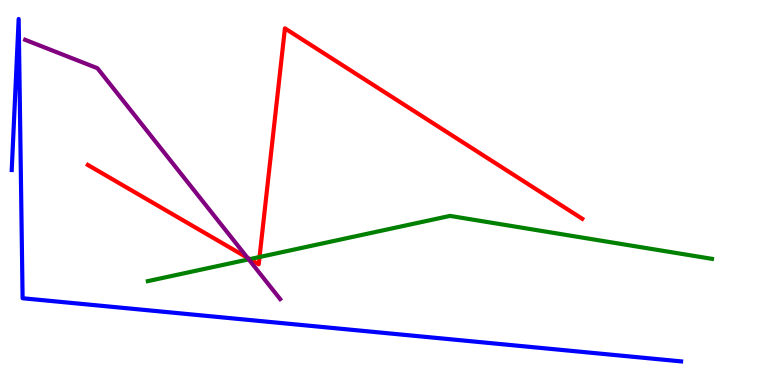[{'lines': ['blue', 'red'], 'intersections': []}, {'lines': ['green', 'red'], 'intersections': [{'x': 3.22, 'y': 3.27}, {'x': 3.35, 'y': 3.32}]}, {'lines': ['purple', 'red'], 'intersections': [{'x': 3.19, 'y': 3.31}]}, {'lines': ['blue', 'green'], 'intersections': []}, {'lines': ['blue', 'purple'], 'intersections': []}, {'lines': ['green', 'purple'], 'intersections': [{'x': 3.21, 'y': 3.26}]}]